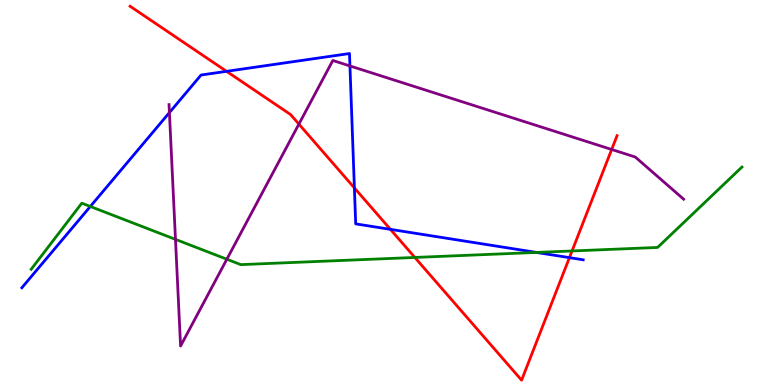[{'lines': ['blue', 'red'], 'intersections': [{'x': 2.92, 'y': 8.15}, {'x': 4.57, 'y': 5.12}, {'x': 5.04, 'y': 4.04}, {'x': 7.35, 'y': 3.31}]}, {'lines': ['green', 'red'], 'intersections': [{'x': 5.35, 'y': 3.31}, {'x': 7.38, 'y': 3.48}]}, {'lines': ['purple', 'red'], 'intersections': [{'x': 3.86, 'y': 6.78}, {'x': 7.89, 'y': 6.12}]}, {'lines': ['blue', 'green'], 'intersections': [{'x': 1.17, 'y': 4.64}, {'x': 6.92, 'y': 3.44}]}, {'lines': ['blue', 'purple'], 'intersections': [{'x': 2.19, 'y': 7.08}, {'x': 4.52, 'y': 8.29}]}, {'lines': ['green', 'purple'], 'intersections': [{'x': 2.26, 'y': 3.78}, {'x': 2.93, 'y': 3.27}]}]